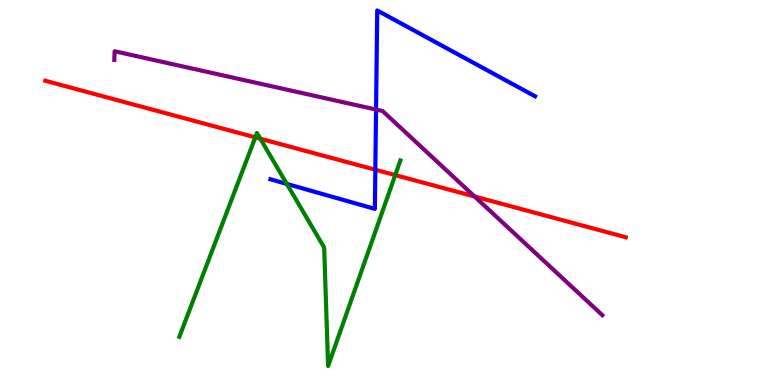[{'lines': ['blue', 'red'], 'intersections': [{'x': 4.84, 'y': 5.59}]}, {'lines': ['green', 'red'], 'intersections': [{'x': 3.29, 'y': 6.43}, {'x': 3.36, 'y': 6.4}, {'x': 5.1, 'y': 5.45}]}, {'lines': ['purple', 'red'], 'intersections': [{'x': 6.12, 'y': 4.9}]}, {'lines': ['blue', 'green'], 'intersections': [{'x': 3.7, 'y': 5.22}]}, {'lines': ['blue', 'purple'], 'intersections': [{'x': 4.85, 'y': 7.15}]}, {'lines': ['green', 'purple'], 'intersections': []}]